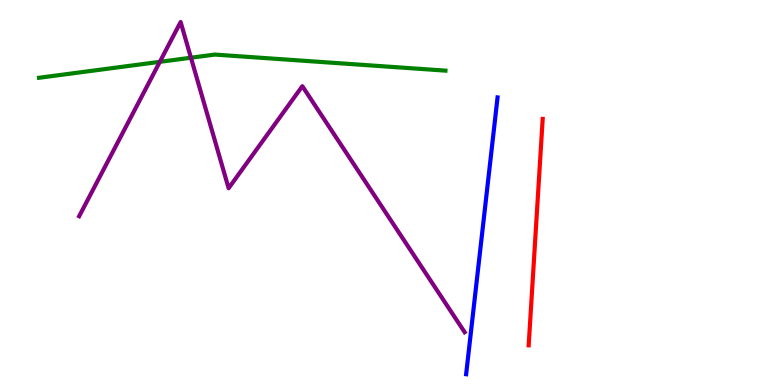[{'lines': ['blue', 'red'], 'intersections': []}, {'lines': ['green', 'red'], 'intersections': []}, {'lines': ['purple', 'red'], 'intersections': []}, {'lines': ['blue', 'green'], 'intersections': []}, {'lines': ['blue', 'purple'], 'intersections': []}, {'lines': ['green', 'purple'], 'intersections': [{'x': 2.06, 'y': 8.39}, {'x': 2.46, 'y': 8.5}]}]